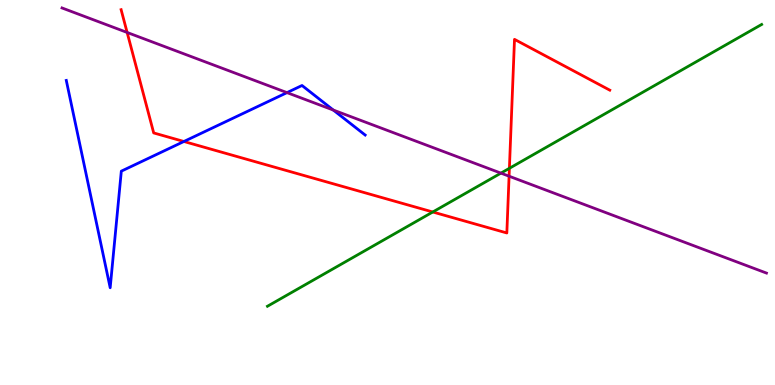[{'lines': ['blue', 'red'], 'intersections': [{'x': 2.37, 'y': 6.32}]}, {'lines': ['green', 'red'], 'intersections': [{'x': 5.58, 'y': 4.49}, {'x': 6.57, 'y': 5.63}]}, {'lines': ['purple', 'red'], 'intersections': [{'x': 1.64, 'y': 9.16}, {'x': 6.57, 'y': 5.42}]}, {'lines': ['blue', 'green'], 'intersections': []}, {'lines': ['blue', 'purple'], 'intersections': [{'x': 3.7, 'y': 7.59}, {'x': 4.3, 'y': 7.14}]}, {'lines': ['green', 'purple'], 'intersections': [{'x': 6.46, 'y': 5.5}]}]